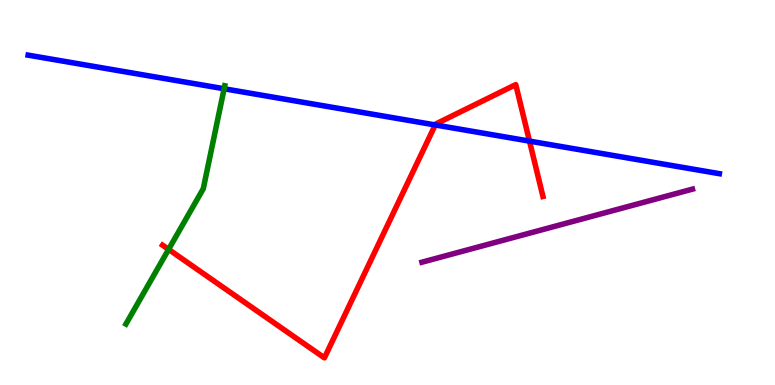[{'lines': ['blue', 'red'], 'intersections': [{'x': 5.62, 'y': 6.75}, {'x': 6.83, 'y': 6.33}]}, {'lines': ['green', 'red'], 'intersections': [{'x': 2.18, 'y': 3.52}]}, {'lines': ['purple', 'red'], 'intersections': []}, {'lines': ['blue', 'green'], 'intersections': [{'x': 2.89, 'y': 7.69}]}, {'lines': ['blue', 'purple'], 'intersections': []}, {'lines': ['green', 'purple'], 'intersections': []}]